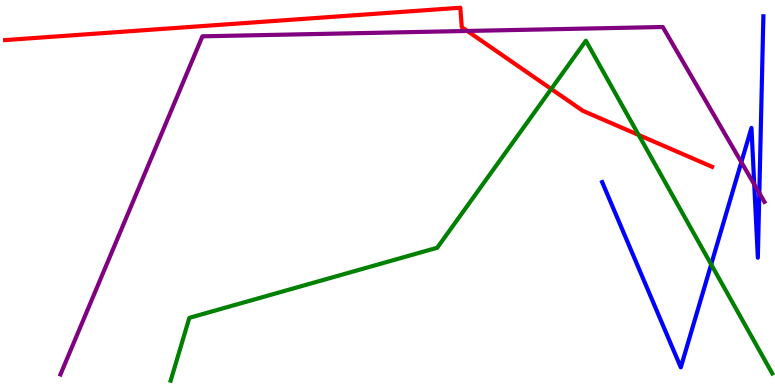[{'lines': ['blue', 'red'], 'intersections': []}, {'lines': ['green', 'red'], 'intersections': [{'x': 7.11, 'y': 7.69}, {'x': 8.24, 'y': 6.49}]}, {'lines': ['purple', 'red'], 'intersections': [{'x': 6.03, 'y': 9.2}]}, {'lines': ['blue', 'green'], 'intersections': [{'x': 9.18, 'y': 3.13}]}, {'lines': ['blue', 'purple'], 'intersections': [{'x': 9.57, 'y': 5.79}, {'x': 9.73, 'y': 5.21}, {'x': 9.8, 'y': 4.98}]}, {'lines': ['green', 'purple'], 'intersections': []}]